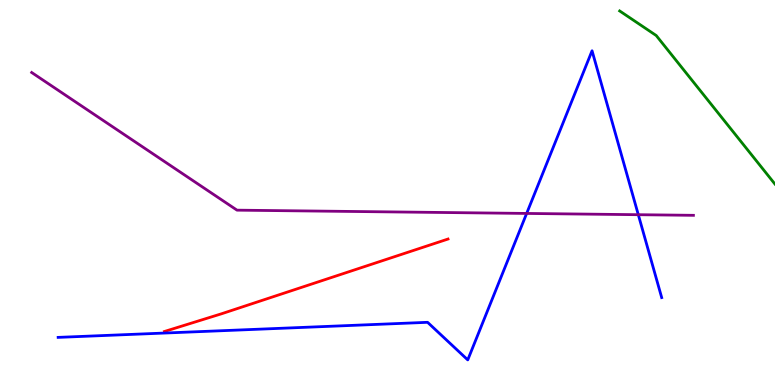[{'lines': ['blue', 'red'], 'intersections': []}, {'lines': ['green', 'red'], 'intersections': []}, {'lines': ['purple', 'red'], 'intersections': []}, {'lines': ['blue', 'green'], 'intersections': []}, {'lines': ['blue', 'purple'], 'intersections': [{'x': 6.8, 'y': 4.46}, {'x': 8.24, 'y': 4.42}]}, {'lines': ['green', 'purple'], 'intersections': []}]